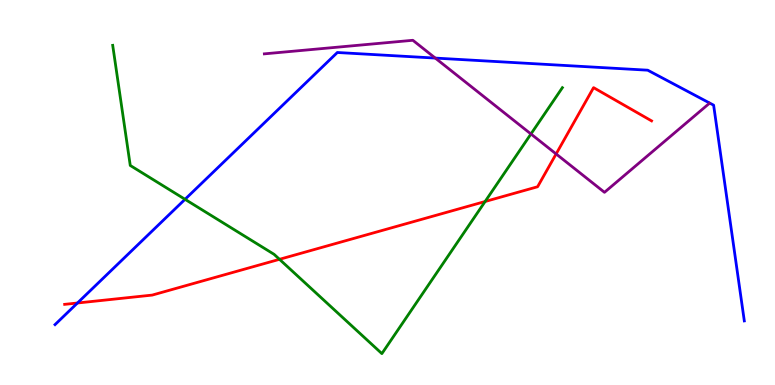[{'lines': ['blue', 'red'], 'intersections': [{'x': 0.999, 'y': 2.13}]}, {'lines': ['green', 'red'], 'intersections': [{'x': 3.61, 'y': 3.26}, {'x': 6.26, 'y': 4.77}]}, {'lines': ['purple', 'red'], 'intersections': [{'x': 7.18, 'y': 6.0}]}, {'lines': ['blue', 'green'], 'intersections': [{'x': 2.39, 'y': 4.82}]}, {'lines': ['blue', 'purple'], 'intersections': [{'x': 5.62, 'y': 8.49}]}, {'lines': ['green', 'purple'], 'intersections': [{'x': 6.85, 'y': 6.52}]}]